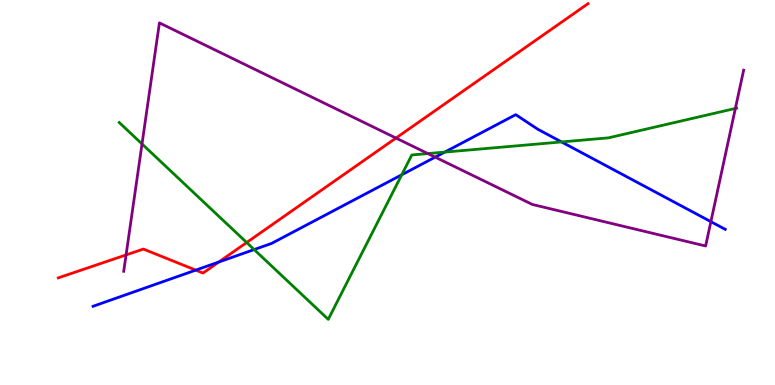[{'lines': ['blue', 'red'], 'intersections': [{'x': 2.53, 'y': 2.98}, {'x': 2.82, 'y': 3.19}]}, {'lines': ['green', 'red'], 'intersections': [{'x': 3.18, 'y': 3.7}]}, {'lines': ['purple', 'red'], 'intersections': [{'x': 1.63, 'y': 3.38}, {'x': 5.11, 'y': 6.41}]}, {'lines': ['blue', 'green'], 'intersections': [{'x': 3.28, 'y': 3.52}, {'x': 5.18, 'y': 5.46}, {'x': 5.74, 'y': 6.05}, {'x': 7.25, 'y': 6.31}]}, {'lines': ['blue', 'purple'], 'intersections': [{'x': 5.62, 'y': 5.92}, {'x': 9.17, 'y': 4.24}]}, {'lines': ['green', 'purple'], 'intersections': [{'x': 1.83, 'y': 6.26}, {'x': 5.52, 'y': 6.01}, {'x': 9.49, 'y': 7.18}]}]